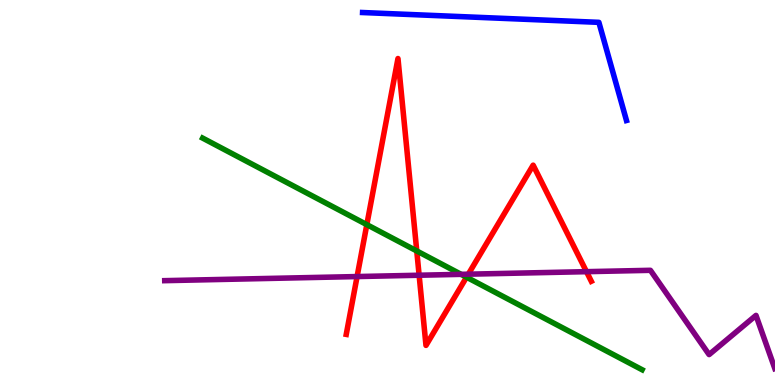[{'lines': ['blue', 'red'], 'intersections': []}, {'lines': ['green', 'red'], 'intersections': [{'x': 4.73, 'y': 4.17}, {'x': 5.38, 'y': 3.48}, {'x': 6.02, 'y': 2.8}]}, {'lines': ['purple', 'red'], 'intersections': [{'x': 4.61, 'y': 2.82}, {'x': 5.41, 'y': 2.85}, {'x': 6.04, 'y': 2.88}, {'x': 7.57, 'y': 2.94}]}, {'lines': ['blue', 'green'], 'intersections': []}, {'lines': ['blue', 'purple'], 'intersections': []}, {'lines': ['green', 'purple'], 'intersections': [{'x': 5.95, 'y': 2.87}]}]